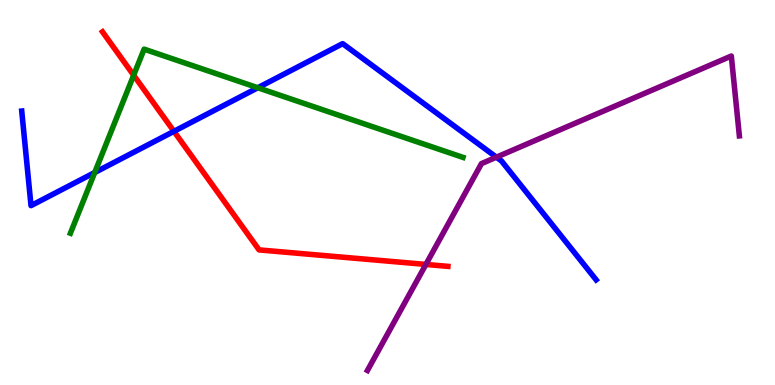[{'lines': ['blue', 'red'], 'intersections': [{'x': 2.24, 'y': 6.59}]}, {'lines': ['green', 'red'], 'intersections': [{'x': 1.72, 'y': 8.05}]}, {'lines': ['purple', 'red'], 'intersections': [{'x': 5.5, 'y': 3.13}]}, {'lines': ['blue', 'green'], 'intersections': [{'x': 1.22, 'y': 5.52}, {'x': 3.33, 'y': 7.72}]}, {'lines': ['blue', 'purple'], 'intersections': [{'x': 6.4, 'y': 5.92}]}, {'lines': ['green', 'purple'], 'intersections': []}]